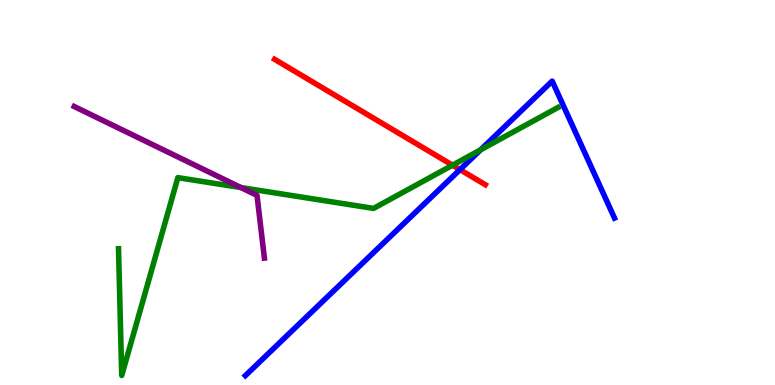[{'lines': ['blue', 'red'], 'intersections': [{'x': 5.94, 'y': 5.59}]}, {'lines': ['green', 'red'], 'intersections': [{'x': 5.84, 'y': 5.71}]}, {'lines': ['purple', 'red'], 'intersections': []}, {'lines': ['blue', 'green'], 'intersections': [{'x': 6.2, 'y': 6.11}]}, {'lines': ['blue', 'purple'], 'intersections': []}, {'lines': ['green', 'purple'], 'intersections': [{'x': 3.11, 'y': 5.13}]}]